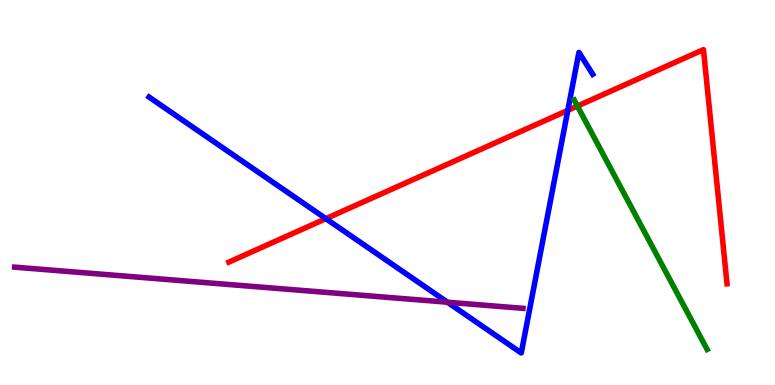[{'lines': ['blue', 'red'], 'intersections': [{'x': 4.21, 'y': 4.32}, {'x': 7.33, 'y': 7.13}]}, {'lines': ['green', 'red'], 'intersections': [{'x': 7.45, 'y': 7.24}]}, {'lines': ['purple', 'red'], 'intersections': []}, {'lines': ['blue', 'green'], 'intersections': []}, {'lines': ['blue', 'purple'], 'intersections': [{'x': 5.77, 'y': 2.15}]}, {'lines': ['green', 'purple'], 'intersections': []}]